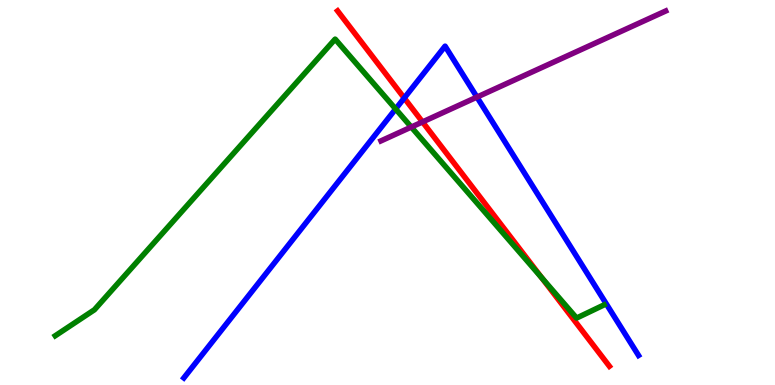[{'lines': ['blue', 'red'], 'intersections': [{'x': 5.22, 'y': 7.45}]}, {'lines': ['green', 'red'], 'intersections': [{'x': 6.99, 'y': 2.79}]}, {'lines': ['purple', 'red'], 'intersections': [{'x': 5.45, 'y': 6.83}]}, {'lines': ['blue', 'green'], 'intersections': [{'x': 5.1, 'y': 7.17}]}, {'lines': ['blue', 'purple'], 'intersections': [{'x': 6.15, 'y': 7.48}]}, {'lines': ['green', 'purple'], 'intersections': [{'x': 5.31, 'y': 6.7}]}]